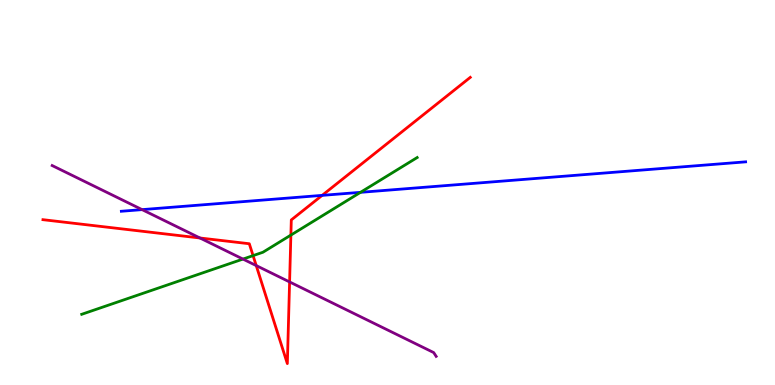[{'lines': ['blue', 'red'], 'intersections': [{'x': 4.16, 'y': 4.93}]}, {'lines': ['green', 'red'], 'intersections': [{'x': 3.27, 'y': 3.36}, {'x': 3.75, 'y': 3.89}]}, {'lines': ['purple', 'red'], 'intersections': [{'x': 2.58, 'y': 3.82}, {'x': 3.31, 'y': 3.1}, {'x': 3.74, 'y': 2.68}]}, {'lines': ['blue', 'green'], 'intersections': [{'x': 4.65, 'y': 5.0}]}, {'lines': ['blue', 'purple'], 'intersections': [{'x': 1.83, 'y': 4.56}]}, {'lines': ['green', 'purple'], 'intersections': [{'x': 3.14, 'y': 3.27}]}]